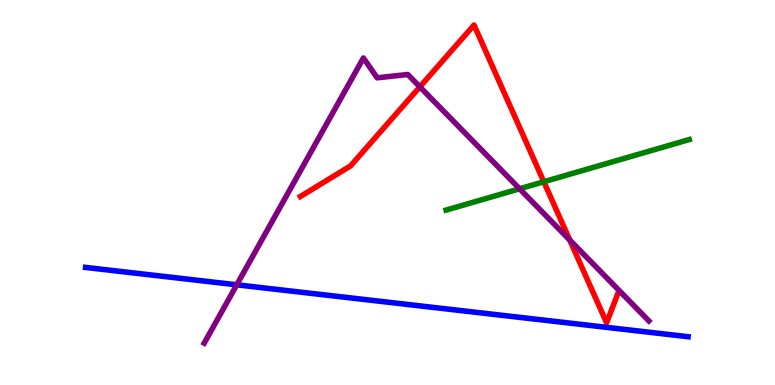[{'lines': ['blue', 'red'], 'intersections': []}, {'lines': ['green', 'red'], 'intersections': [{'x': 7.02, 'y': 5.28}]}, {'lines': ['purple', 'red'], 'intersections': [{'x': 5.42, 'y': 7.74}, {'x': 7.35, 'y': 3.76}]}, {'lines': ['blue', 'green'], 'intersections': []}, {'lines': ['blue', 'purple'], 'intersections': [{'x': 3.06, 'y': 2.6}]}, {'lines': ['green', 'purple'], 'intersections': [{'x': 6.7, 'y': 5.1}]}]